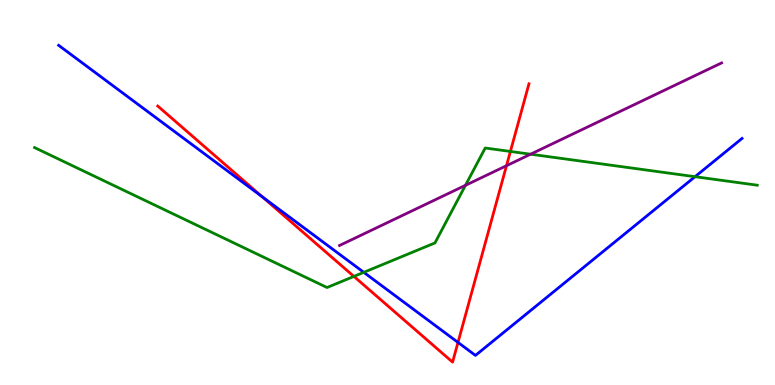[{'lines': ['blue', 'red'], 'intersections': [{'x': 3.38, 'y': 4.89}, {'x': 5.91, 'y': 1.11}]}, {'lines': ['green', 'red'], 'intersections': [{'x': 4.57, 'y': 2.82}, {'x': 6.59, 'y': 6.07}]}, {'lines': ['purple', 'red'], 'intersections': [{'x': 6.54, 'y': 5.7}]}, {'lines': ['blue', 'green'], 'intersections': [{'x': 4.69, 'y': 2.93}, {'x': 8.97, 'y': 5.41}]}, {'lines': ['blue', 'purple'], 'intersections': []}, {'lines': ['green', 'purple'], 'intersections': [{'x': 6.01, 'y': 5.19}, {'x': 6.85, 'y': 5.99}]}]